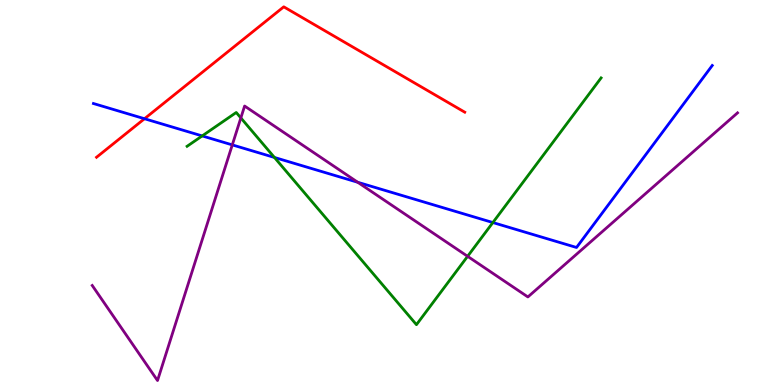[{'lines': ['blue', 'red'], 'intersections': [{'x': 1.86, 'y': 6.92}]}, {'lines': ['green', 'red'], 'intersections': []}, {'lines': ['purple', 'red'], 'intersections': []}, {'lines': ['blue', 'green'], 'intersections': [{'x': 2.61, 'y': 6.47}, {'x': 3.54, 'y': 5.91}, {'x': 6.36, 'y': 4.22}]}, {'lines': ['blue', 'purple'], 'intersections': [{'x': 3.0, 'y': 6.24}, {'x': 4.62, 'y': 5.27}]}, {'lines': ['green', 'purple'], 'intersections': [{'x': 3.11, 'y': 6.94}, {'x': 6.03, 'y': 3.34}]}]